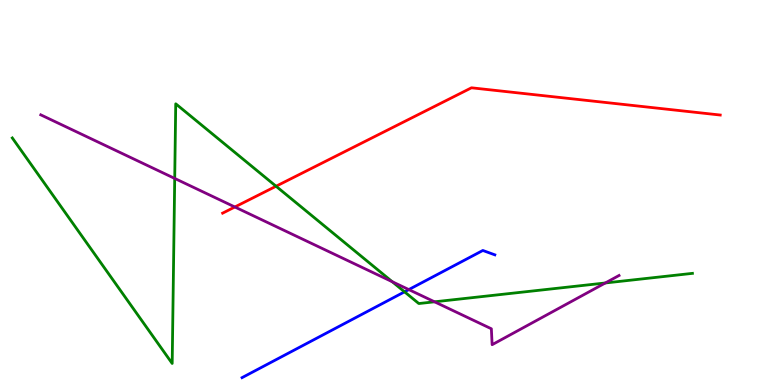[{'lines': ['blue', 'red'], 'intersections': []}, {'lines': ['green', 'red'], 'intersections': [{'x': 3.56, 'y': 5.16}]}, {'lines': ['purple', 'red'], 'intersections': [{'x': 3.03, 'y': 4.62}]}, {'lines': ['blue', 'green'], 'intersections': [{'x': 5.22, 'y': 2.42}]}, {'lines': ['blue', 'purple'], 'intersections': [{'x': 5.27, 'y': 2.48}]}, {'lines': ['green', 'purple'], 'intersections': [{'x': 2.25, 'y': 5.37}, {'x': 5.06, 'y': 2.68}, {'x': 5.61, 'y': 2.16}, {'x': 7.81, 'y': 2.65}]}]